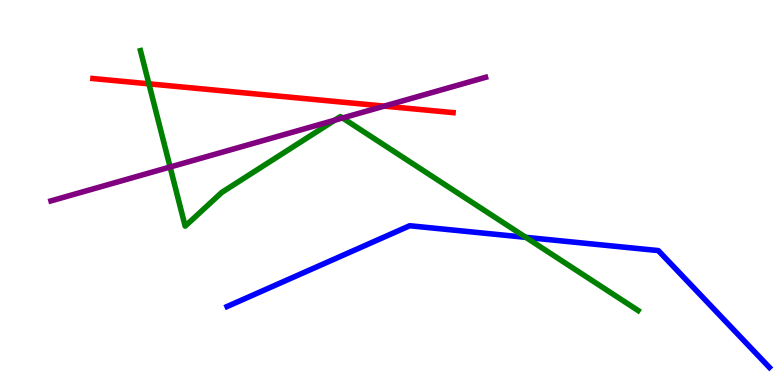[{'lines': ['blue', 'red'], 'intersections': []}, {'lines': ['green', 'red'], 'intersections': [{'x': 1.92, 'y': 7.82}]}, {'lines': ['purple', 'red'], 'intersections': [{'x': 4.96, 'y': 7.24}]}, {'lines': ['blue', 'green'], 'intersections': [{'x': 6.78, 'y': 3.84}]}, {'lines': ['blue', 'purple'], 'intersections': []}, {'lines': ['green', 'purple'], 'intersections': [{'x': 2.19, 'y': 5.66}, {'x': 4.32, 'y': 6.88}, {'x': 4.42, 'y': 6.94}]}]